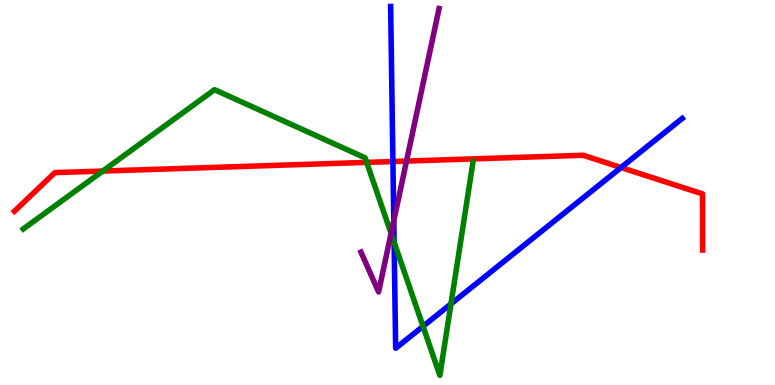[{'lines': ['blue', 'red'], 'intersections': [{'x': 5.07, 'y': 5.8}, {'x': 8.01, 'y': 5.65}]}, {'lines': ['green', 'red'], 'intersections': [{'x': 1.33, 'y': 5.56}, {'x': 4.73, 'y': 5.78}]}, {'lines': ['purple', 'red'], 'intersections': [{'x': 5.25, 'y': 5.82}]}, {'lines': ['blue', 'green'], 'intersections': [{'x': 5.09, 'y': 3.71}, {'x': 5.46, 'y': 1.52}, {'x': 5.82, 'y': 2.11}]}, {'lines': ['blue', 'purple'], 'intersections': [{'x': 5.08, 'y': 4.27}]}, {'lines': ['green', 'purple'], 'intersections': [{'x': 5.05, 'y': 3.94}]}]